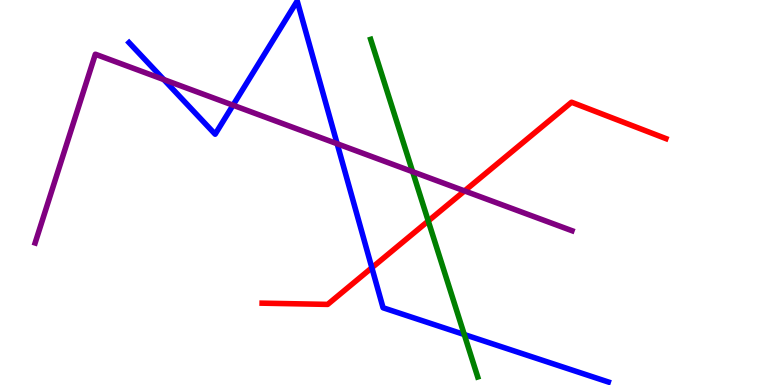[{'lines': ['blue', 'red'], 'intersections': [{'x': 4.8, 'y': 3.05}]}, {'lines': ['green', 'red'], 'intersections': [{'x': 5.53, 'y': 4.26}]}, {'lines': ['purple', 'red'], 'intersections': [{'x': 5.99, 'y': 5.04}]}, {'lines': ['blue', 'green'], 'intersections': [{'x': 5.99, 'y': 1.31}]}, {'lines': ['blue', 'purple'], 'intersections': [{'x': 2.11, 'y': 7.93}, {'x': 3.01, 'y': 7.27}, {'x': 4.35, 'y': 6.27}]}, {'lines': ['green', 'purple'], 'intersections': [{'x': 5.32, 'y': 5.54}]}]